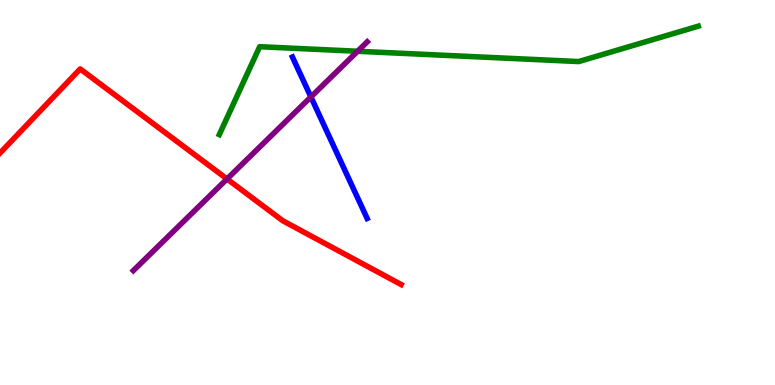[{'lines': ['blue', 'red'], 'intersections': []}, {'lines': ['green', 'red'], 'intersections': []}, {'lines': ['purple', 'red'], 'intersections': [{'x': 2.93, 'y': 5.35}]}, {'lines': ['blue', 'green'], 'intersections': []}, {'lines': ['blue', 'purple'], 'intersections': [{'x': 4.01, 'y': 7.48}]}, {'lines': ['green', 'purple'], 'intersections': [{'x': 4.61, 'y': 8.67}]}]